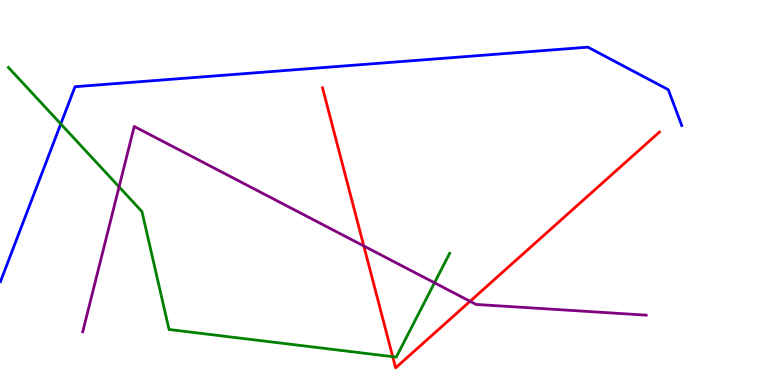[{'lines': ['blue', 'red'], 'intersections': []}, {'lines': ['green', 'red'], 'intersections': [{'x': 5.07, 'y': 0.735}]}, {'lines': ['purple', 'red'], 'intersections': [{'x': 4.69, 'y': 3.61}, {'x': 6.07, 'y': 2.17}]}, {'lines': ['blue', 'green'], 'intersections': [{'x': 0.784, 'y': 6.78}]}, {'lines': ['blue', 'purple'], 'intersections': []}, {'lines': ['green', 'purple'], 'intersections': [{'x': 1.54, 'y': 5.15}, {'x': 5.61, 'y': 2.65}]}]